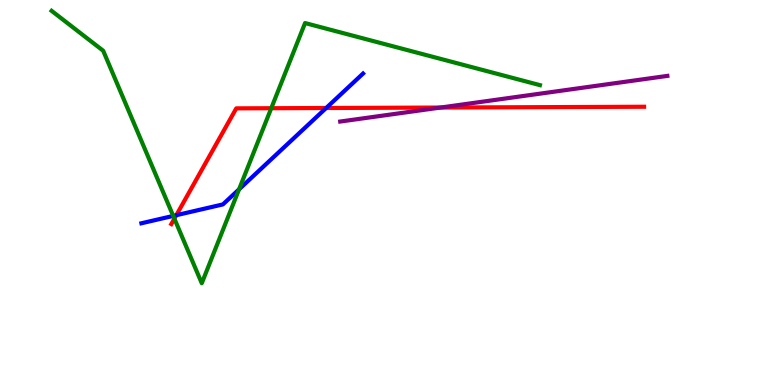[{'lines': ['blue', 'red'], 'intersections': [{'x': 2.28, 'y': 4.41}, {'x': 4.21, 'y': 7.19}]}, {'lines': ['green', 'red'], 'intersections': [{'x': 2.25, 'y': 4.32}, {'x': 3.5, 'y': 7.19}]}, {'lines': ['purple', 'red'], 'intersections': [{'x': 5.68, 'y': 7.21}]}, {'lines': ['blue', 'green'], 'intersections': [{'x': 2.24, 'y': 4.39}, {'x': 3.08, 'y': 5.08}]}, {'lines': ['blue', 'purple'], 'intersections': []}, {'lines': ['green', 'purple'], 'intersections': []}]